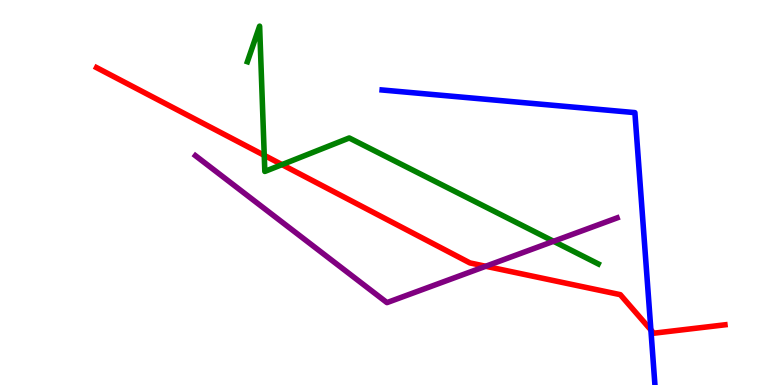[{'lines': ['blue', 'red'], 'intersections': [{'x': 8.4, 'y': 1.43}]}, {'lines': ['green', 'red'], 'intersections': [{'x': 3.41, 'y': 5.97}, {'x': 3.64, 'y': 5.72}]}, {'lines': ['purple', 'red'], 'intersections': [{'x': 6.27, 'y': 3.08}]}, {'lines': ['blue', 'green'], 'intersections': []}, {'lines': ['blue', 'purple'], 'intersections': []}, {'lines': ['green', 'purple'], 'intersections': [{'x': 7.14, 'y': 3.73}]}]